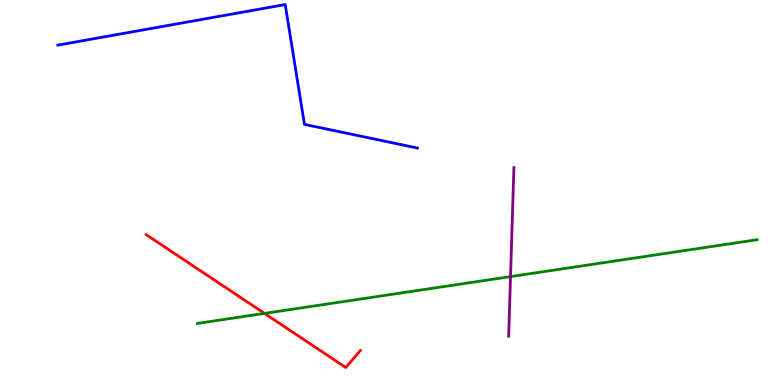[{'lines': ['blue', 'red'], 'intersections': []}, {'lines': ['green', 'red'], 'intersections': [{'x': 3.41, 'y': 1.86}]}, {'lines': ['purple', 'red'], 'intersections': []}, {'lines': ['blue', 'green'], 'intersections': []}, {'lines': ['blue', 'purple'], 'intersections': []}, {'lines': ['green', 'purple'], 'intersections': [{'x': 6.59, 'y': 2.82}]}]